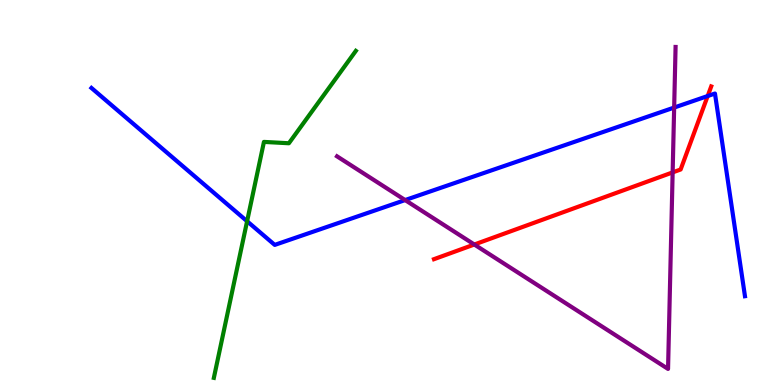[{'lines': ['blue', 'red'], 'intersections': [{'x': 9.13, 'y': 7.51}]}, {'lines': ['green', 'red'], 'intersections': []}, {'lines': ['purple', 'red'], 'intersections': [{'x': 6.12, 'y': 3.65}, {'x': 8.68, 'y': 5.52}]}, {'lines': ['blue', 'green'], 'intersections': [{'x': 3.19, 'y': 4.25}]}, {'lines': ['blue', 'purple'], 'intersections': [{'x': 5.23, 'y': 4.8}, {'x': 8.7, 'y': 7.21}]}, {'lines': ['green', 'purple'], 'intersections': []}]